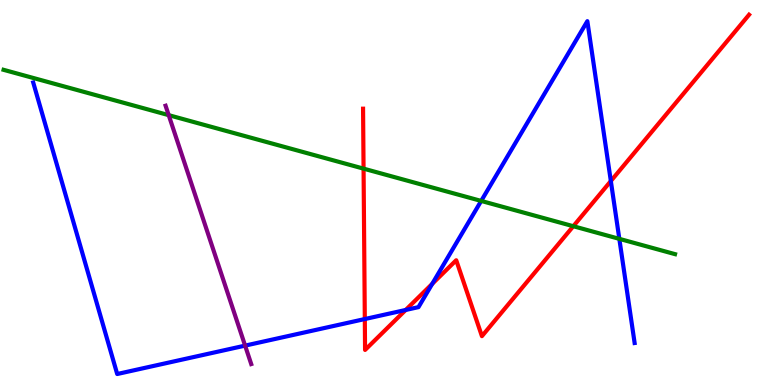[{'lines': ['blue', 'red'], 'intersections': [{'x': 4.71, 'y': 1.71}, {'x': 5.23, 'y': 1.95}, {'x': 5.58, 'y': 2.63}, {'x': 7.88, 'y': 5.3}]}, {'lines': ['green', 'red'], 'intersections': [{'x': 4.69, 'y': 5.62}, {'x': 7.4, 'y': 4.12}]}, {'lines': ['purple', 'red'], 'intersections': []}, {'lines': ['blue', 'green'], 'intersections': [{'x': 6.21, 'y': 4.78}, {'x': 7.99, 'y': 3.8}]}, {'lines': ['blue', 'purple'], 'intersections': [{'x': 3.16, 'y': 1.02}]}, {'lines': ['green', 'purple'], 'intersections': [{'x': 2.18, 'y': 7.01}]}]